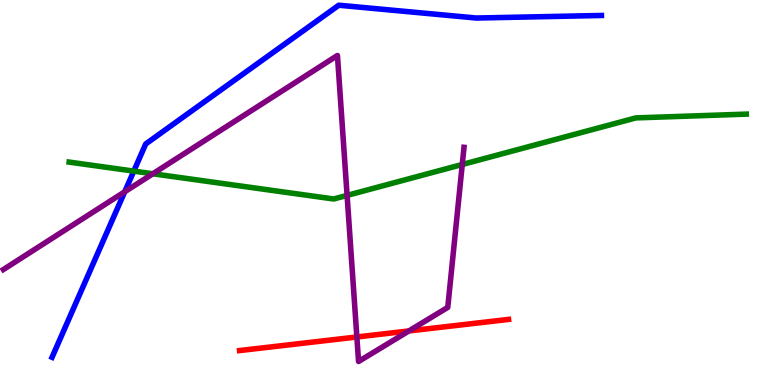[{'lines': ['blue', 'red'], 'intersections': []}, {'lines': ['green', 'red'], 'intersections': []}, {'lines': ['purple', 'red'], 'intersections': [{'x': 4.6, 'y': 1.25}, {'x': 5.28, 'y': 1.4}]}, {'lines': ['blue', 'green'], 'intersections': [{'x': 1.73, 'y': 5.56}]}, {'lines': ['blue', 'purple'], 'intersections': [{'x': 1.61, 'y': 5.02}]}, {'lines': ['green', 'purple'], 'intersections': [{'x': 1.97, 'y': 5.49}, {'x': 4.48, 'y': 4.92}, {'x': 5.96, 'y': 5.73}]}]